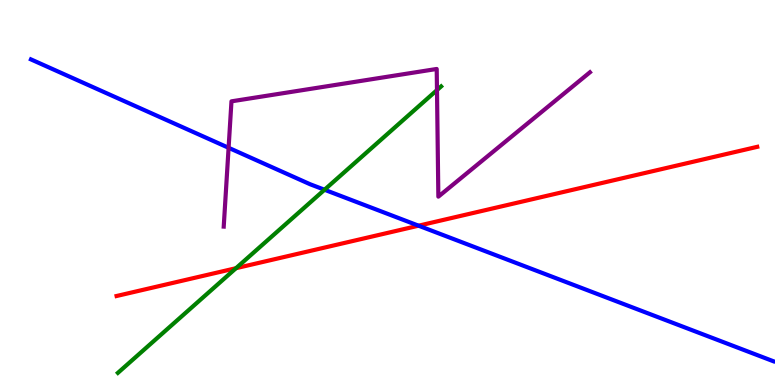[{'lines': ['blue', 'red'], 'intersections': [{'x': 5.4, 'y': 4.14}]}, {'lines': ['green', 'red'], 'intersections': [{'x': 3.05, 'y': 3.03}]}, {'lines': ['purple', 'red'], 'intersections': []}, {'lines': ['blue', 'green'], 'intersections': [{'x': 4.19, 'y': 5.07}]}, {'lines': ['blue', 'purple'], 'intersections': [{'x': 2.95, 'y': 6.16}]}, {'lines': ['green', 'purple'], 'intersections': [{'x': 5.64, 'y': 7.66}]}]